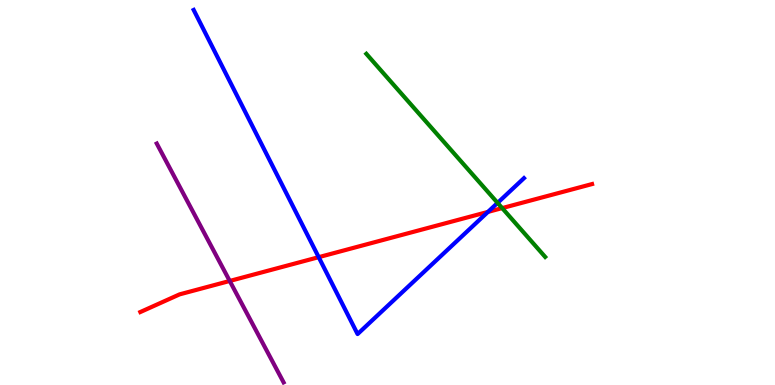[{'lines': ['blue', 'red'], 'intersections': [{'x': 4.11, 'y': 3.32}, {'x': 6.3, 'y': 4.5}]}, {'lines': ['green', 'red'], 'intersections': [{'x': 6.48, 'y': 4.59}]}, {'lines': ['purple', 'red'], 'intersections': [{'x': 2.96, 'y': 2.7}]}, {'lines': ['blue', 'green'], 'intersections': [{'x': 6.42, 'y': 4.73}]}, {'lines': ['blue', 'purple'], 'intersections': []}, {'lines': ['green', 'purple'], 'intersections': []}]